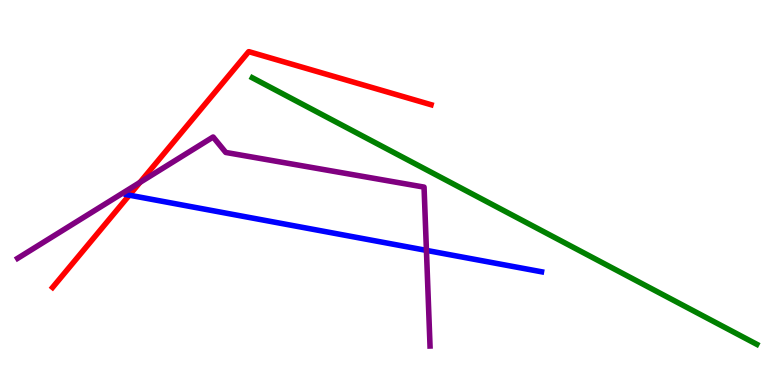[{'lines': ['blue', 'red'], 'intersections': [{'x': 1.67, 'y': 4.93}]}, {'lines': ['green', 'red'], 'intersections': []}, {'lines': ['purple', 'red'], 'intersections': [{'x': 1.81, 'y': 5.26}]}, {'lines': ['blue', 'green'], 'intersections': []}, {'lines': ['blue', 'purple'], 'intersections': [{'x': 5.5, 'y': 3.5}]}, {'lines': ['green', 'purple'], 'intersections': []}]